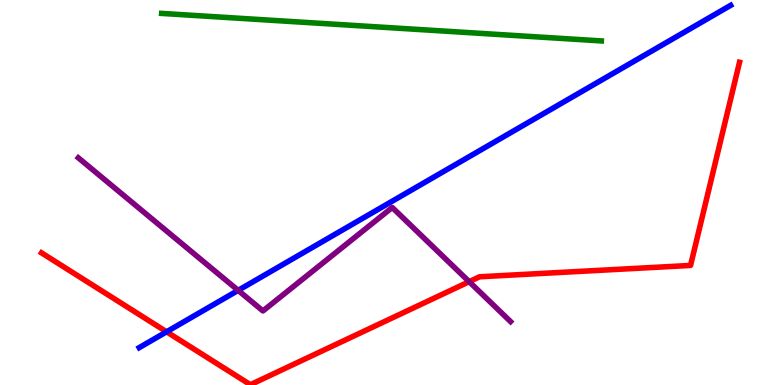[{'lines': ['blue', 'red'], 'intersections': [{'x': 2.15, 'y': 1.38}]}, {'lines': ['green', 'red'], 'intersections': []}, {'lines': ['purple', 'red'], 'intersections': [{'x': 6.05, 'y': 2.68}]}, {'lines': ['blue', 'green'], 'intersections': []}, {'lines': ['blue', 'purple'], 'intersections': [{'x': 3.07, 'y': 2.46}]}, {'lines': ['green', 'purple'], 'intersections': []}]